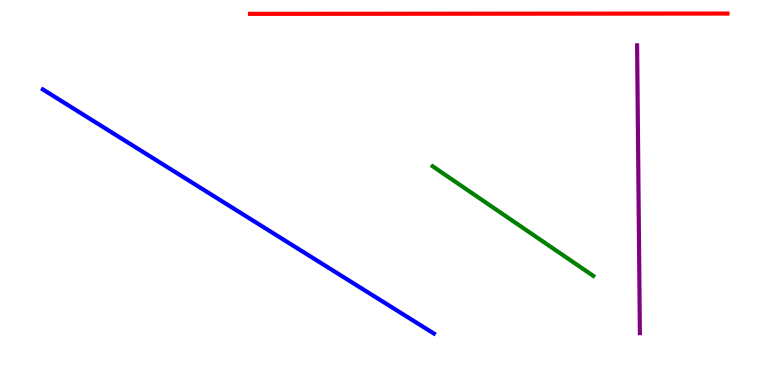[{'lines': ['blue', 'red'], 'intersections': []}, {'lines': ['green', 'red'], 'intersections': []}, {'lines': ['purple', 'red'], 'intersections': []}, {'lines': ['blue', 'green'], 'intersections': []}, {'lines': ['blue', 'purple'], 'intersections': []}, {'lines': ['green', 'purple'], 'intersections': []}]